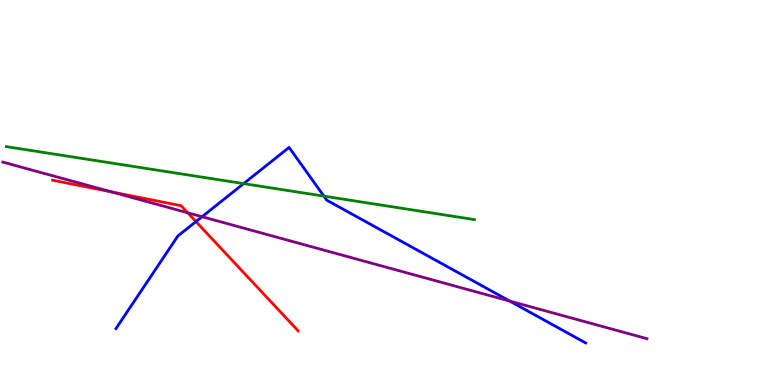[{'lines': ['blue', 'red'], 'intersections': [{'x': 2.53, 'y': 4.24}]}, {'lines': ['green', 'red'], 'intersections': []}, {'lines': ['purple', 'red'], 'intersections': [{'x': 1.44, 'y': 5.01}, {'x': 2.42, 'y': 4.47}]}, {'lines': ['blue', 'green'], 'intersections': [{'x': 3.14, 'y': 5.23}, {'x': 4.18, 'y': 4.91}]}, {'lines': ['blue', 'purple'], 'intersections': [{'x': 2.61, 'y': 4.37}, {'x': 6.58, 'y': 2.18}]}, {'lines': ['green', 'purple'], 'intersections': []}]